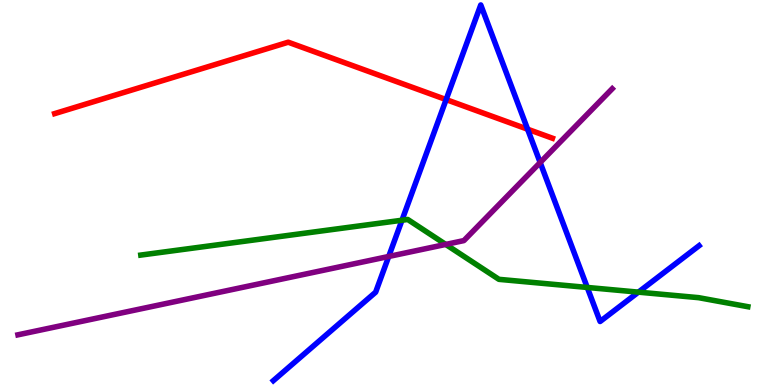[{'lines': ['blue', 'red'], 'intersections': [{'x': 5.76, 'y': 7.41}, {'x': 6.81, 'y': 6.64}]}, {'lines': ['green', 'red'], 'intersections': []}, {'lines': ['purple', 'red'], 'intersections': []}, {'lines': ['blue', 'green'], 'intersections': [{'x': 5.19, 'y': 4.28}, {'x': 7.58, 'y': 2.53}, {'x': 8.24, 'y': 2.41}]}, {'lines': ['blue', 'purple'], 'intersections': [{'x': 5.02, 'y': 3.34}, {'x': 6.97, 'y': 5.78}]}, {'lines': ['green', 'purple'], 'intersections': [{'x': 5.75, 'y': 3.65}]}]